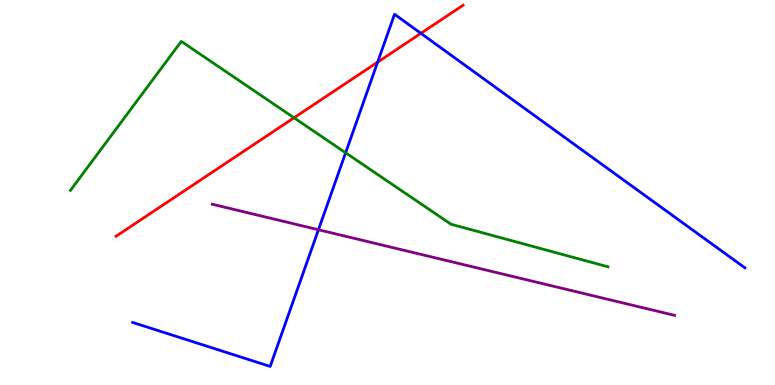[{'lines': ['blue', 'red'], 'intersections': [{'x': 4.87, 'y': 8.39}, {'x': 5.43, 'y': 9.13}]}, {'lines': ['green', 'red'], 'intersections': [{'x': 3.79, 'y': 6.94}]}, {'lines': ['purple', 'red'], 'intersections': []}, {'lines': ['blue', 'green'], 'intersections': [{'x': 4.46, 'y': 6.03}]}, {'lines': ['blue', 'purple'], 'intersections': [{'x': 4.11, 'y': 4.03}]}, {'lines': ['green', 'purple'], 'intersections': []}]